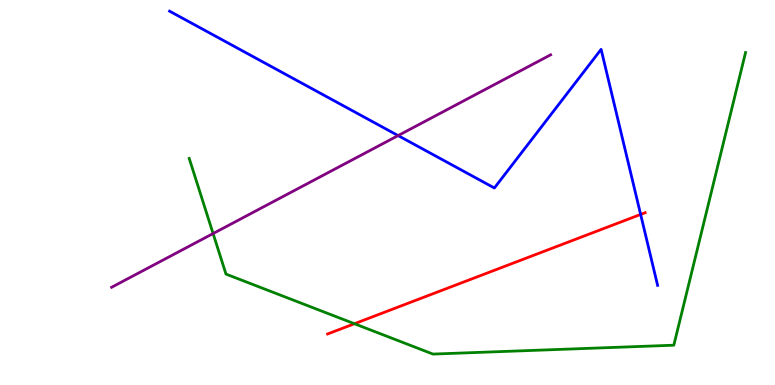[{'lines': ['blue', 'red'], 'intersections': [{'x': 8.27, 'y': 4.43}]}, {'lines': ['green', 'red'], 'intersections': [{'x': 4.57, 'y': 1.59}]}, {'lines': ['purple', 'red'], 'intersections': []}, {'lines': ['blue', 'green'], 'intersections': []}, {'lines': ['blue', 'purple'], 'intersections': [{'x': 5.14, 'y': 6.48}]}, {'lines': ['green', 'purple'], 'intersections': [{'x': 2.75, 'y': 3.93}]}]